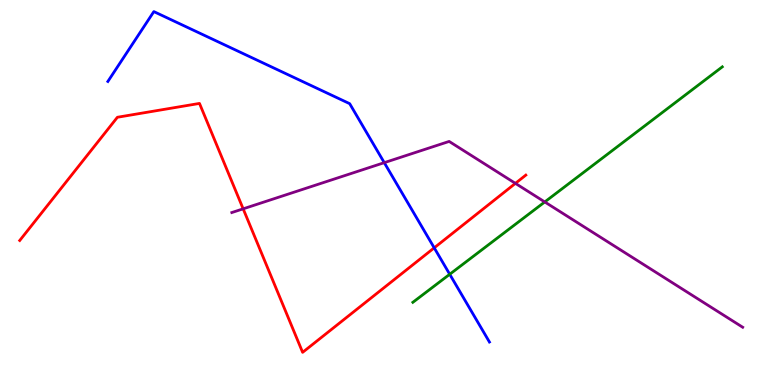[{'lines': ['blue', 'red'], 'intersections': [{'x': 5.6, 'y': 3.56}]}, {'lines': ['green', 'red'], 'intersections': []}, {'lines': ['purple', 'red'], 'intersections': [{'x': 3.14, 'y': 4.58}, {'x': 6.65, 'y': 5.24}]}, {'lines': ['blue', 'green'], 'intersections': [{'x': 5.8, 'y': 2.88}]}, {'lines': ['blue', 'purple'], 'intersections': [{'x': 4.96, 'y': 5.78}]}, {'lines': ['green', 'purple'], 'intersections': [{'x': 7.03, 'y': 4.75}]}]